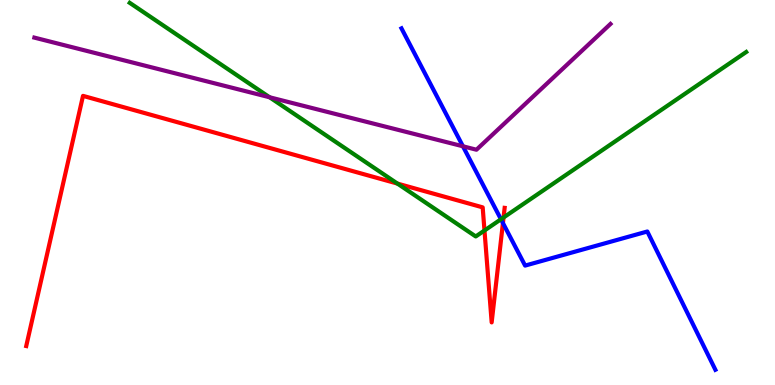[{'lines': ['blue', 'red'], 'intersections': [{'x': 6.49, 'y': 4.21}]}, {'lines': ['green', 'red'], 'intersections': [{'x': 5.13, 'y': 5.23}, {'x': 6.25, 'y': 4.01}, {'x': 6.5, 'y': 4.35}]}, {'lines': ['purple', 'red'], 'intersections': []}, {'lines': ['blue', 'green'], 'intersections': [{'x': 6.46, 'y': 4.3}]}, {'lines': ['blue', 'purple'], 'intersections': [{'x': 5.97, 'y': 6.2}]}, {'lines': ['green', 'purple'], 'intersections': [{'x': 3.48, 'y': 7.47}]}]